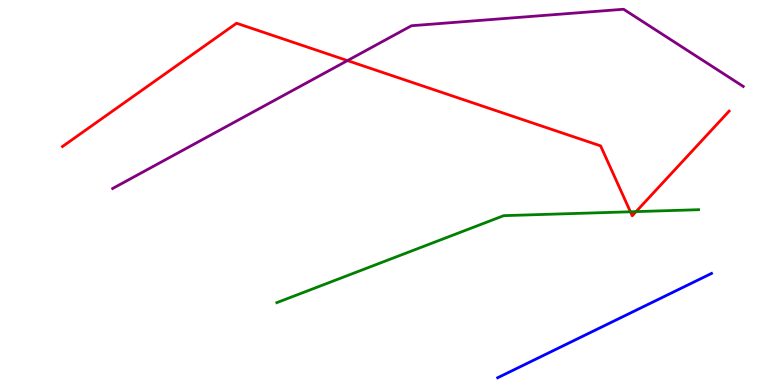[{'lines': ['blue', 'red'], 'intersections': []}, {'lines': ['green', 'red'], 'intersections': [{'x': 8.13, 'y': 4.5}, {'x': 8.21, 'y': 4.5}]}, {'lines': ['purple', 'red'], 'intersections': [{'x': 4.48, 'y': 8.43}]}, {'lines': ['blue', 'green'], 'intersections': []}, {'lines': ['blue', 'purple'], 'intersections': []}, {'lines': ['green', 'purple'], 'intersections': []}]